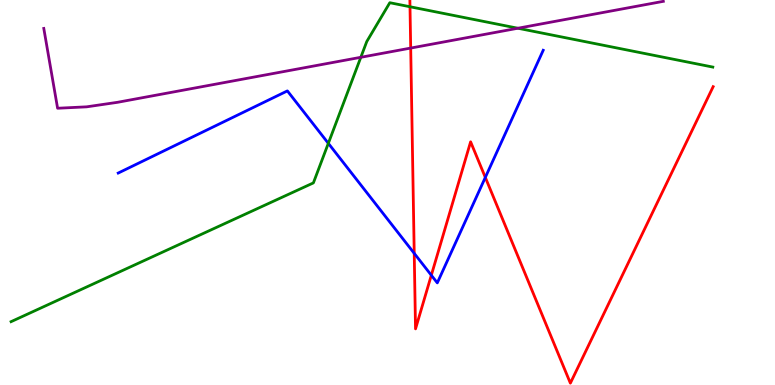[{'lines': ['blue', 'red'], 'intersections': [{'x': 5.34, 'y': 3.42}, {'x': 5.57, 'y': 2.85}, {'x': 6.26, 'y': 5.39}]}, {'lines': ['green', 'red'], 'intersections': [{'x': 5.29, 'y': 9.82}]}, {'lines': ['purple', 'red'], 'intersections': [{'x': 5.3, 'y': 8.75}]}, {'lines': ['blue', 'green'], 'intersections': [{'x': 4.24, 'y': 6.28}]}, {'lines': ['blue', 'purple'], 'intersections': []}, {'lines': ['green', 'purple'], 'intersections': [{'x': 4.66, 'y': 8.51}, {'x': 6.68, 'y': 9.27}]}]